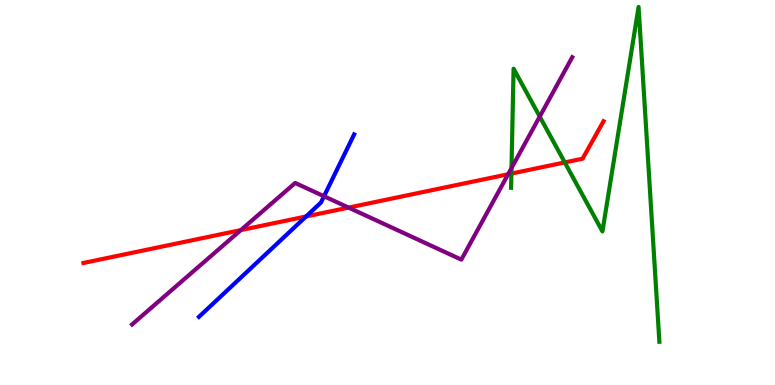[{'lines': ['blue', 'red'], 'intersections': [{'x': 3.95, 'y': 4.38}]}, {'lines': ['green', 'red'], 'intersections': [{'x': 6.6, 'y': 5.49}, {'x': 7.29, 'y': 5.78}]}, {'lines': ['purple', 'red'], 'intersections': [{'x': 3.11, 'y': 4.02}, {'x': 4.5, 'y': 4.61}, {'x': 6.56, 'y': 5.47}]}, {'lines': ['blue', 'green'], 'intersections': []}, {'lines': ['blue', 'purple'], 'intersections': [{'x': 4.18, 'y': 4.9}]}, {'lines': ['green', 'purple'], 'intersections': [{'x': 6.6, 'y': 5.63}, {'x': 6.96, 'y': 6.97}]}]